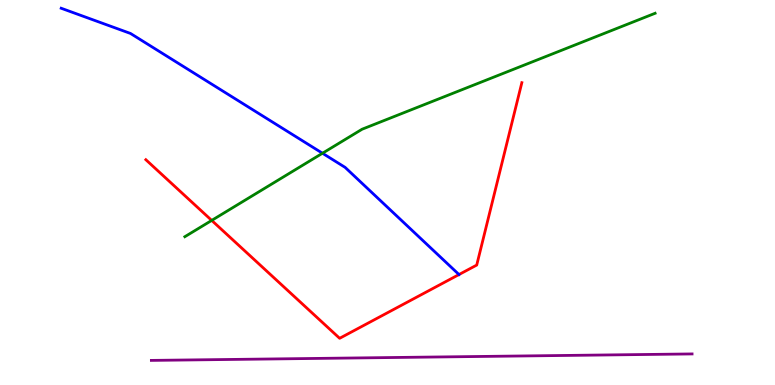[{'lines': ['blue', 'red'], 'intersections': [{'x': 5.92, 'y': 2.87}]}, {'lines': ['green', 'red'], 'intersections': [{'x': 2.73, 'y': 4.28}]}, {'lines': ['purple', 'red'], 'intersections': []}, {'lines': ['blue', 'green'], 'intersections': [{'x': 4.16, 'y': 6.02}]}, {'lines': ['blue', 'purple'], 'intersections': []}, {'lines': ['green', 'purple'], 'intersections': []}]